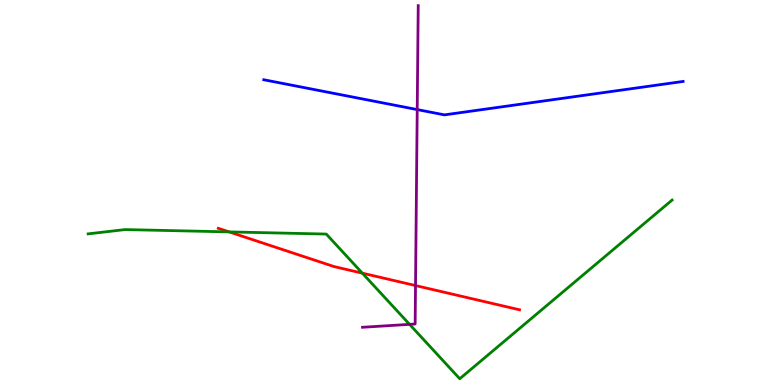[{'lines': ['blue', 'red'], 'intersections': []}, {'lines': ['green', 'red'], 'intersections': [{'x': 2.96, 'y': 3.98}, {'x': 4.68, 'y': 2.9}]}, {'lines': ['purple', 'red'], 'intersections': [{'x': 5.36, 'y': 2.58}]}, {'lines': ['blue', 'green'], 'intersections': []}, {'lines': ['blue', 'purple'], 'intersections': [{'x': 5.38, 'y': 7.15}]}, {'lines': ['green', 'purple'], 'intersections': [{'x': 5.28, 'y': 1.58}]}]